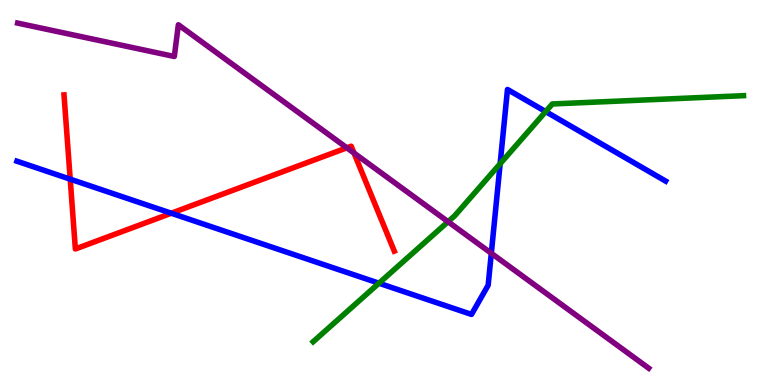[{'lines': ['blue', 'red'], 'intersections': [{'x': 0.906, 'y': 5.35}, {'x': 2.21, 'y': 4.46}]}, {'lines': ['green', 'red'], 'intersections': []}, {'lines': ['purple', 'red'], 'intersections': [{'x': 4.48, 'y': 6.16}, {'x': 4.57, 'y': 6.03}]}, {'lines': ['blue', 'green'], 'intersections': [{'x': 4.89, 'y': 2.64}, {'x': 6.45, 'y': 5.75}, {'x': 7.04, 'y': 7.1}]}, {'lines': ['blue', 'purple'], 'intersections': [{'x': 6.34, 'y': 3.42}]}, {'lines': ['green', 'purple'], 'intersections': [{'x': 5.78, 'y': 4.24}]}]